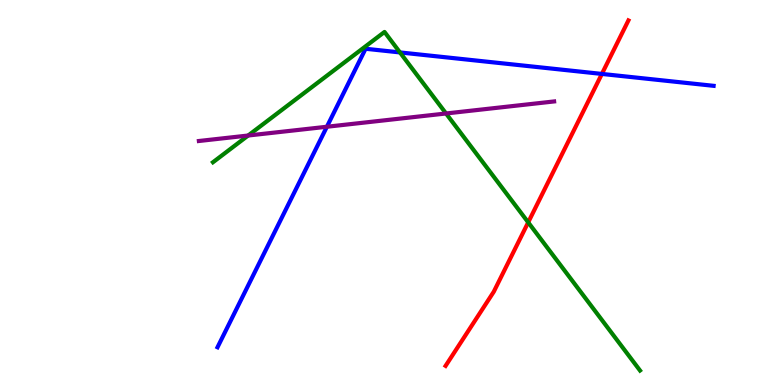[{'lines': ['blue', 'red'], 'intersections': [{'x': 7.77, 'y': 8.08}]}, {'lines': ['green', 'red'], 'intersections': [{'x': 6.82, 'y': 4.22}]}, {'lines': ['purple', 'red'], 'intersections': []}, {'lines': ['blue', 'green'], 'intersections': [{'x': 5.16, 'y': 8.64}]}, {'lines': ['blue', 'purple'], 'intersections': [{'x': 4.22, 'y': 6.71}]}, {'lines': ['green', 'purple'], 'intersections': [{'x': 3.2, 'y': 6.48}, {'x': 5.76, 'y': 7.05}]}]